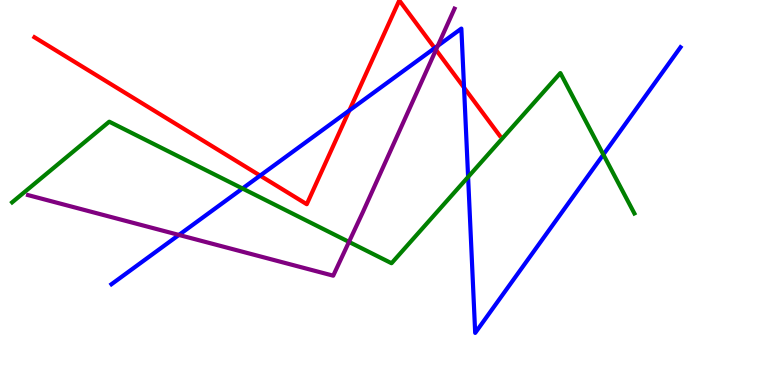[{'lines': ['blue', 'red'], 'intersections': [{'x': 3.36, 'y': 5.44}, {'x': 4.51, 'y': 7.13}, {'x': 5.61, 'y': 8.75}, {'x': 5.99, 'y': 7.72}]}, {'lines': ['green', 'red'], 'intersections': []}, {'lines': ['purple', 'red'], 'intersections': [{'x': 5.63, 'y': 8.71}]}, {'lines': ['blue', 'green'], 'intersections': [{'x': 3.13, 'y': 5.1}, {'x': 6.04, 'y': 5.4}, {'x': 7.79, 'y': 5.98}]}, {'lines': ['blue', 'purple'], 'intersections': [{'x': 2.31, 'y': 3.9}, {'x': 5.65, 'y': 8.81}]}, {'lines': ['green', 'purple'], 'intersections': [{'x': 4.5, 'y': 3.72}]}]